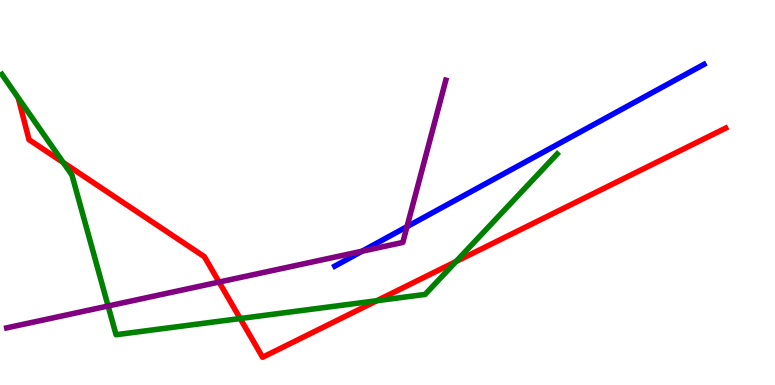[{'lines': ['blue', 'red'], 'intersections': []}, {'lines': ['green', 'red'], 'intersections': [{'x': 0.815, 'y': 5.78}, {'x': 3.1, 'y': 1.73}, {'x': 4.86, 'y': 2.19}, {'x': 5.88, 'y': 3.21}]}, {'lines': ['purple', 'red'], 'intersections': [{'x': 2.83, 'y': 2.67}]}, {'lines': ['blue', 'green'], 'intersections': []}, {'lines': ['blue', 'purple'], 'intersections': [{'x': 4.67, 'y': 3.48}, {'x': 5.25, 'y': 4.11}]}, {'lines': ['green', 'purple'], 'intersections': [{'x': 1.4, 'y': 2.05}]}]